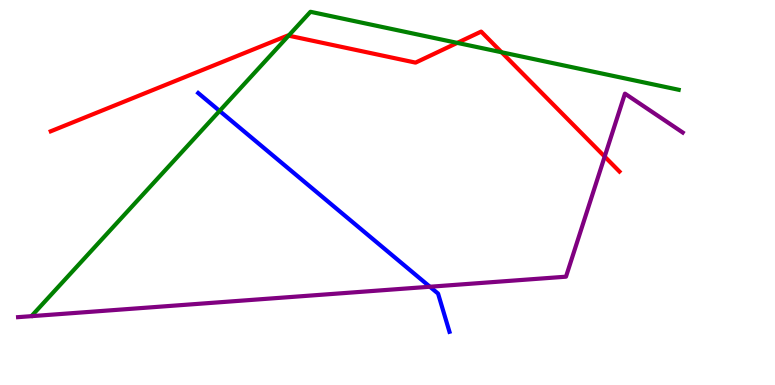[{'lines': ['blue', 'red'], 'intersections': []}, {'lines': ['green', 'red'], 'intersections': [{'x': 3.72, 'y': 9.07}, {'x': 5.9, 'y': 8.89}, {'x': 6.47, 'y': 8.64}]}, {'lines': ['purple', 'red'], 'intersections': [{'x': 7.8, 'y': 5.93}]}, {'lines': ['blue', 'green'], 'intersections': [{'x': 2.83, 'y': 7.12}]}, {'lines': ['blue', 'purple'], 'intersections': [{'x': 5.55, 'y': 2.55}]}, {'lines': ['green', 'purple'], 'intersections': []}]